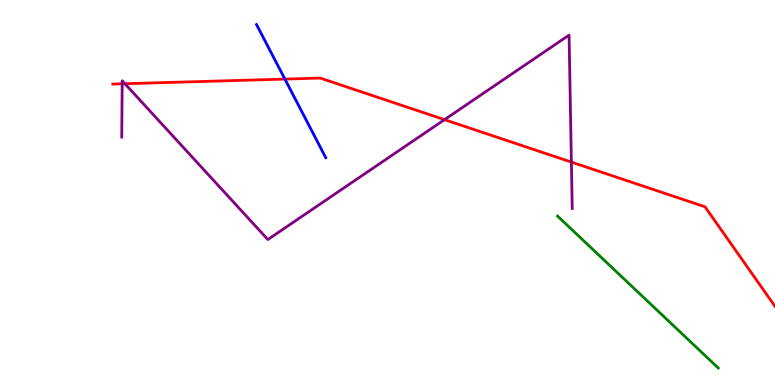[{'lines': ['blue', 'red'], 'intersections': [{'x': 3.68, 'y': 7.95}]}, {'lines': ['green', 'red'], 'intersections': []}, {'lines': ['purple', 'red'], 'intersections': [{'x': 1.58, 'y': 7.82}, {'x': 1.61, 'y': 7.83}, {'x': 5.74, 'y': 6.89}, {'x': 7.37, 'y': 5.79}]}, {'lines': ['blue', 'green'], 'intersections': []}, {'lines': ['blue', 'purple'], 'intersections': []}, {'lines': ['green', 'purple'], 'intersections': []}]